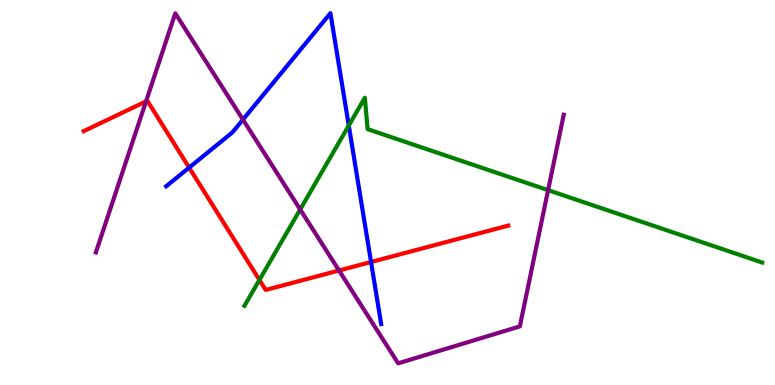[{'lines': ['blue', 'red'], 'intersections': [{'x': 2.44, 'y': 5.65}, {'x': 4.79, 'y': 3.19}]}, {'lines': ['green', 'red'], 'intersections': [{'x': 3.35, 'y': 2.73}]}, {'lines': ['purple', 'red'], 'intersections': [{'x': 1.88, 'y': 7.37}, {'x': 4.37, 'y': 2.97}]}, {'lines': ['blue', 'green'], 'intersections': [{'x': 4.5, 'y': 6.74}]}, {'lines': ['blue', 'purple'], 'intersections': [{'x': 3.13, 'y': 6.89}]}, {'lines': ['green', 'purple'], 'intersections': [{'x': 3.87, 'y': 4.56}, {'x': 7.07, 'y': 5.06}]}]